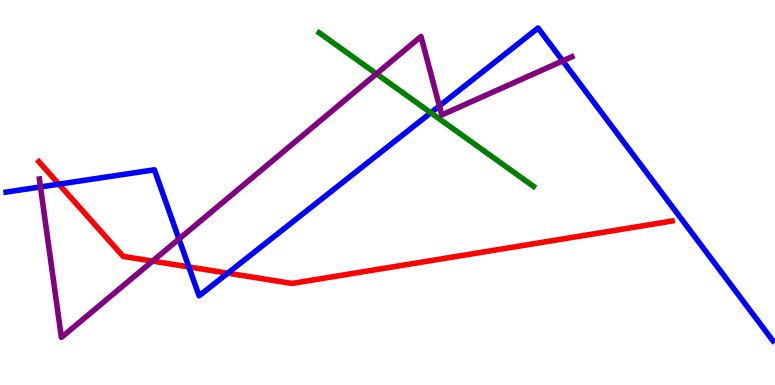[{'lines': ['blue', 'red'], 'intersections': [{'x': 0.76, 'y': 5.22}, {'x': 2.44, 'y': 3.07}, {'x': 2.94, 'y': 2.9}]}, {'lines': ['green', 'red'], 'intersections': []}, {'lines': ['purple', 'red'], 'intersections': [{'x': 1.97, 'y': 3.22}]}, {'lines': ['blue', 'green'], 'intersections': [{'x': 5.56, 'y': 7.07}]}, {'lines': ['blue', 'purple'], 'intersections': [{'x': 0.522, 'y': 5.14}, {'x': 2.31, 'y': 3.79}, {'x': 5.67, 'y': 7.25}, {'x': 7.26, 'y': 8.42}]}, {'lines': ['green', 'purple'], 'intersections': [{'x': 4.86, 'y': 8.08}]}]